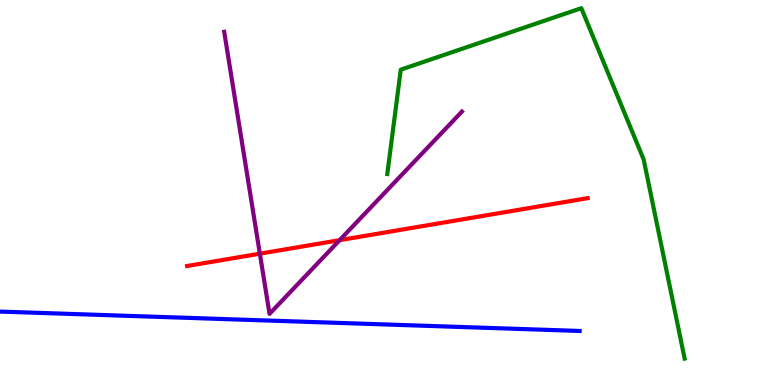[{'lines': ['blue', 'red'], 'intersections': []}, {'lines': ['green', 'red'], 'intersections': []}, {'lines': ['purple', 'red'], 'intersections': [{'x': 3.35, 'y': 3.41}, {'x': 4.38, 'y': 3.76}]}, {'lines': ['blue', 'green'], 'intersections': []}, {'lines': ['blue', 'purple'], 'intersections': []}, {'lines': ['green', 'purple'], 'intersections': []}]